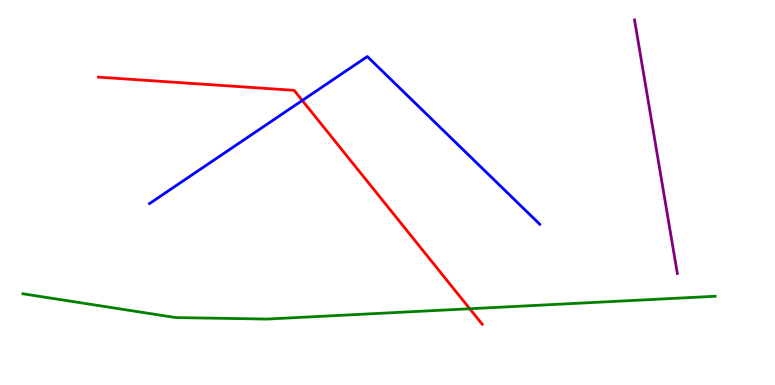[{'lines': ['blue', 'red'], 'intersections': [{'x': 3.9, 'y': 7.39}]}, {'lines': ['green', 'red'], 'intersections': [{'x': 6.06, 'y': 1.98}]}, {'lines': ['purple', 'red'], 'intersections': []}, {'lines': ['blue', 'green'], 'intersections': []}, {'lines': ['blue', 'purple'], 'intersections': []}, {'lines': ['green', 'purple'], 'intersections': []}]